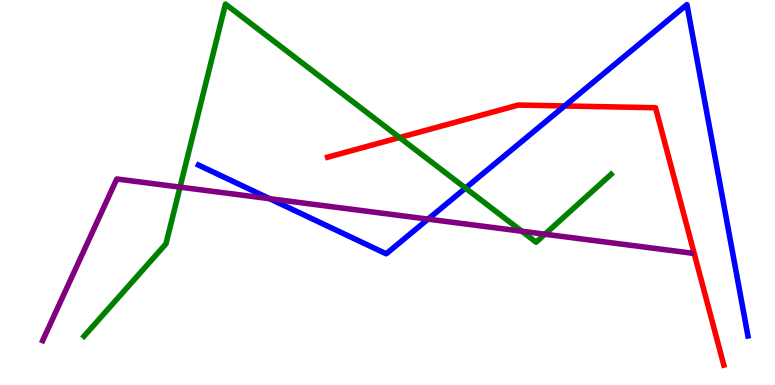[{'lines': ['blue', 'red'], 'intersections': [{'x': 7.29, 'y': 7.25}]}, {'lines': ['green', 'red'], 'intersections': [{'x': 5.16, 'y': 6.43}]}, {'lines': ['purple', 'red'], 'intersections': []}, {'lines': ['blue', 'green'], 'intersections': [{'x': 6.01, 'y': 5.11}]}, {'lines': ['blue', 'purple'], 'intersections': [{'x': 3.48, 'y': 4.84}, {'x': 5.52, 'y': 4.31}]}, {'lines': ['green', 'purple'], 'intersections': [{'x': 2.32, 'y': 5.14}, {'x': 6.73, 'y': 3.99}, {'x': 7.03, 'y': 3.92}]}]